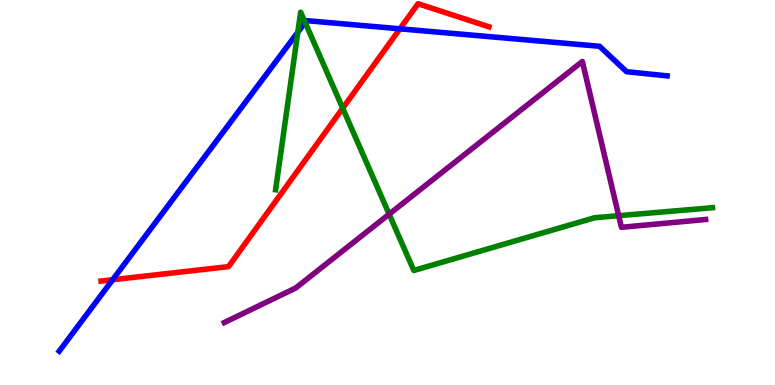[{'lines': ['blue', 'red'], 'intersections': [{'x': 1.45, 'y': 2.73}, {'x': 5.16, 'y': 9.25}]}, {'lines': ['green', 'red'], 'intersections': [{'x': 4.42, 'y': 7.19}]}, {'lines': ['purple', 'red'], 'intersections': []}, {'lines': ['blue', 'green'], 'intersections': [{'x': 3.84, 'y': 9.16}, {'x': 3.94, 'y': 9.42}]}, {'lines': ['blue', 'purple'], 'intersections': []}, {'lines': ['green', 'purple'], 'intersections': [{'x': 5.02, 'y': 4.44}, {'x': 7.98, 'y': 4.4}]}]